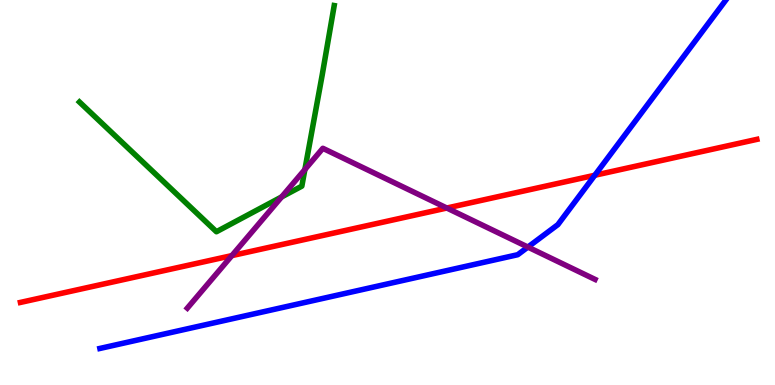[{'lines': ['blue', 'red'], 'intersections': [{'x': 7.67, 'y': 5.45}]}, {'lines': ['green', 'red'], 'intersections': []}, {'lines': ['purple', 'red'], 'intersections': [{'x': 2.99, 'y': 3.36}, {'x': 5.77, 'y': 4.6}]}, {'lines': ['blue', 'green'], 'intersections': []}, {'lines': ['blue', 'purple'], 'intersections': [{'x': 6.81, 'y': 3.58}]}, {'lines': ['green', 'purple'], 'intersections': [{'x': 3.63, 'y': 4.88}, {'x': 3.93, 'y': 5.6}]}]